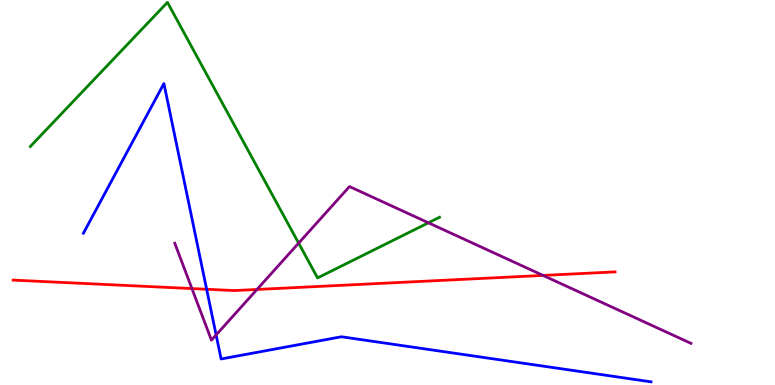[{'lines': ['blue', 'red'], 'intersections': [{'x': 2.67, 'y': 2.49}]}, {'lines': ['green', 'red'], 'intersections': []}, {'lines': ['purple', 'red'], 'intersections': [{'x': 2.48, 'y': 2.5}, {'x': 3.32, 'y': 2.48}, {'x': 7.01, 'y': 2.85}]}, {'lines': ['blue', 'green'], 'intersections': []}, {'lines': ['blue', 'purple'], 'intersections': [{'x': 2.79, 'y': 1.3}]}, {'lines': ['green', 'purple'], 'intersections': [{'x': 3.85, 'y': 3.68}, {'x': 5.53, 'y': 4.21}]}]